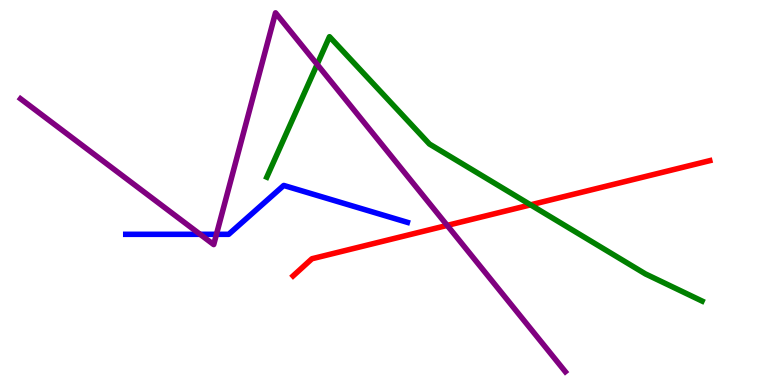[{'lines': ['blue', 'red'], 'intersections': []}, {'lines': ['green', 'red'], 'intersections': [{'x': 6.85, 'y': 4.68}]}, {'lines': ['purple', 'red'], 'intersections': [{'x': 5.77, 'y': 4.15}]}, {'lines': ['blue', 'green'], 'intersections': []}, {'lines': ['blue', 'purple'], 'intersections': [{'x': 2.58, 'y': 3.91}, {'x': 2.79, 'y': 3.91}]}, {'lines': ['green', 'purple'], 'intersections': [{'x': 4.09, 'y': 8.33}]}]